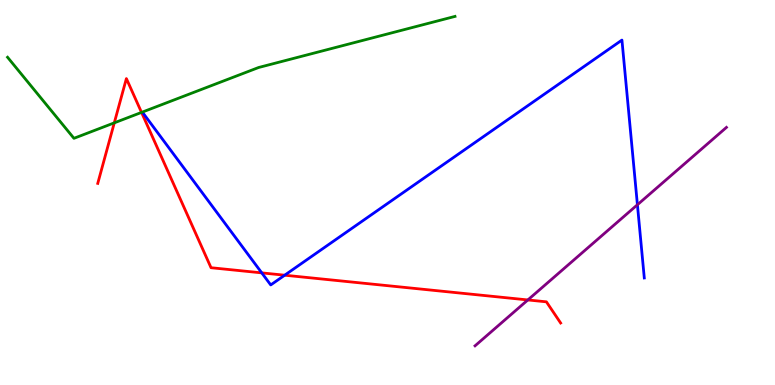[{'lines': ['blue', 'red'], 'intersections': [{'x': 3.38, 'y': 2.91}, {'x': 3.67, 'y': 2.85}]}, {'lines': ['green', 'red'], 'intersections': [{'x': 1.47, 'y': 6.81}, {'x': 1.83, 'y': 7.08}]}, {'lines': ['purple', 'red'], 'intersections': [{'x': 6.81, 'y': 2.21}]}, {'lines': ['blue', 'green'], 'intersections': []}, {'lines': ['blue', 'purple'], 'intersections': [{'x': 8.22, 'y': 4.68}]}, {'lines': ['green', 'purple'], 'intersections': []}]